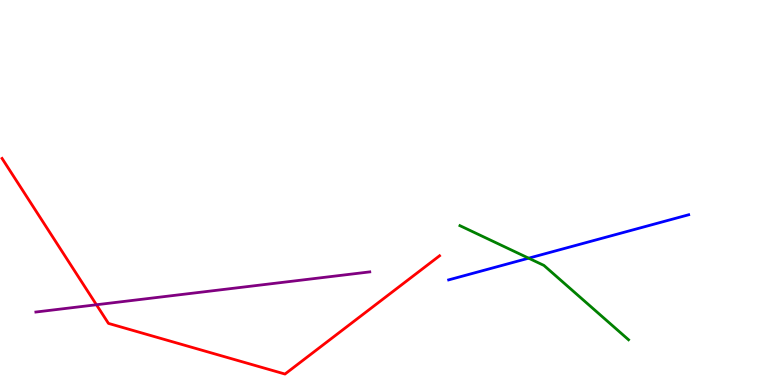[{'lines': ['blue', 'red'], 'intersections': []}, {'lines': ['green', 'red'], 'intersections': []}, {'lines': ['purple', 'red'], 'intersections': [{'x': 1.24, 'y': 2.08}]}, {'lines': ['blue', 'green'], 'intersections': [{'x': 6.82, 'y': 3.29}]}, {'lines': ['blue', 'purple'], 'intersections': []}, {'lines': ['green', 'purple'], 'intersections': []}]